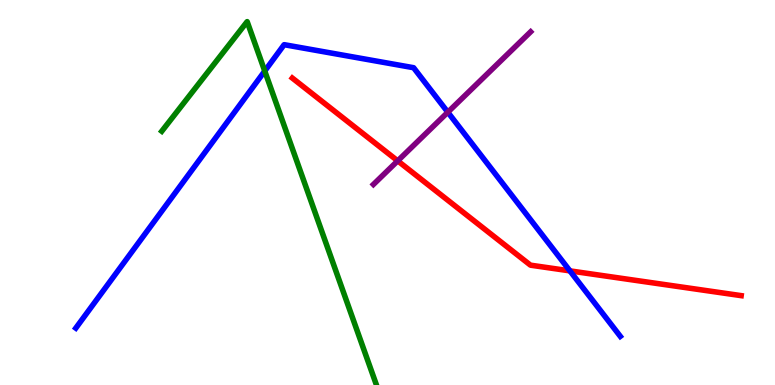[{'lines': ['blue', 'red'], 'intersections': [{'x': 7.35, 'y': 2.96}]}, {'lines': ['green', 'red'], 'intersections': []}, {'lines': ['purple', 'red'], 'intersections': [{'x': 5.13, 'y': 5.82}]}, {'lines': ['blue', 'green'], 'intersections': [{'x': 3.42, 'y': 8.15}]}, {'lines': ['blue', 'purple'], 'intersections': [{'x': 5.78, 'y': 7.09}]}, {'lines': ['green', 'purple'], 'intersections': []}]